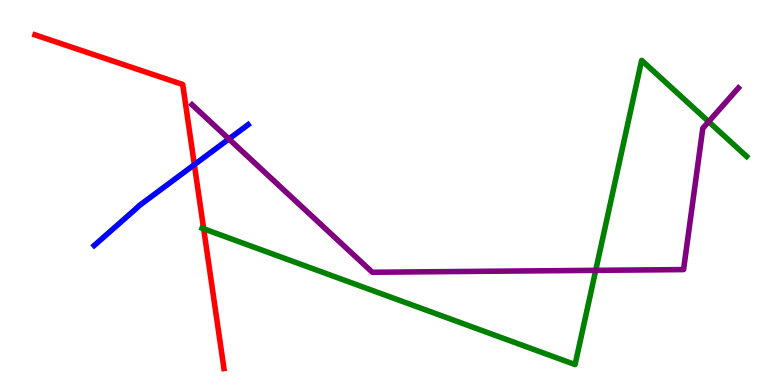[{'lines': ['blue', 'red'], 'intersections': [{'x': 2.51, 'y': 5.72}]}, {'lines': ['green', 'red'], 'intersections': [{'x': 2.63, 'y': 4.06}]}, {'lines': ['purple', 'red'], 'intersections': []}, {'lines': ['blue', 'green'], 'intersections': []}, {'lines': ['blue', 'purple'], 'intersections': [{'x': 2.95, 'y': 6.39}]}, {'lines': ['green', 'purple'], 'intersections': [{'x': 7.69, 'y': 2.98}, {'x': 9.14, 'y': 6.84}]}]